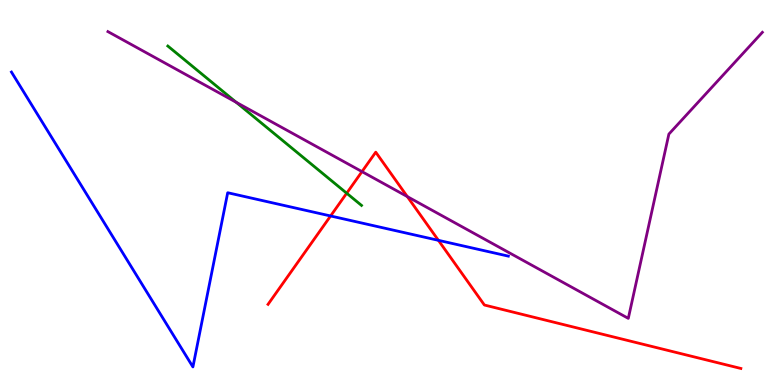[{'lines': ['blue', 'red'], 'intersections': [{'x': 4.27, 'y': 4.39}, {'x': 5.66, 'y': 3.76}]}, {'lines': ['green', 'red'], 'intersections': [{'x': 4.47, 'y': 4.98}]}, {'lines': ['purple', 'red'], 'intersections': [{'x': 4.67, 'y': 5.54}, {'x': 5.26, 'y': 4.89}]}, {'lines': ['blue', 'green'], 'intersections': []}, {'lines': ['blue', 'purple'], 'intersections': []}, {'lines': ['green', 'purple'], 'intersections': [{'x': 3.05, 'y': 7.34}]}]